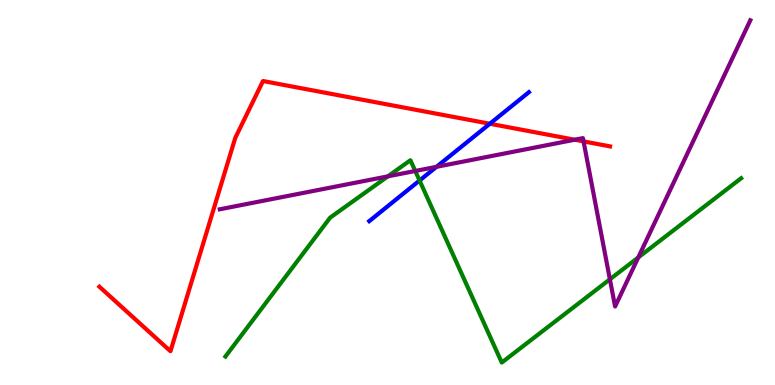[{'lines': ['blue', 'red'], 'intersections': [{'x': 6.32, 'y': 6.79}]}, {'lines': ['green', 'red'], 'intersections': []}, {'lines': ['purple', 'red'], 'intersections': [{'x': 7.42, 'y': 6.37}, {'x': 7.53, 'y': 6.33}]}, {'lines': ['blue', 'green'], 'intersections': [{'x': 5.41, 'y': 5.31}]}, {'lines': ['blue', 'purple'], 'intersections': [{'x': 5.63, 'y': 5.67}]}, {'lines': ['green', 'purple'], 'intersections': [{'x': 5.01, 'y': 5.42}, {'x': 5.36, 'y': 5.56}, {'x': 7.87, 'y': 2.75}, {'x': 8.24, 'y': 3.31}]}]